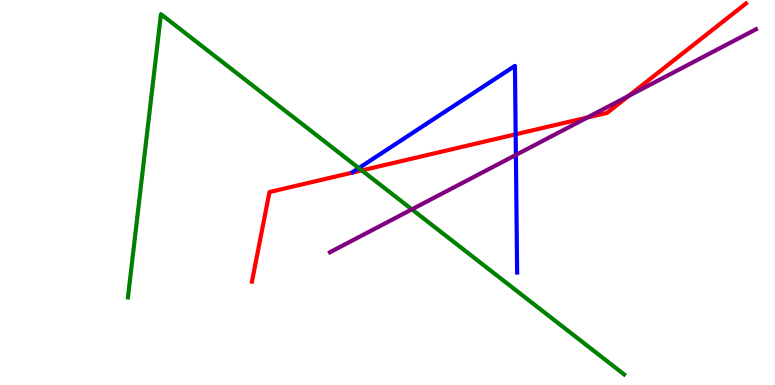[{'lines': ['blue', 'red'], 'intersections': [{'x': 6.65, 'y': 6.51}]}, {'lines': ['green', 'red'], 'intersections': [{'x': 4.67, 'y': 5.57}]}, {'lines': ['purple', 'red'], 'intersections': [{'x': 7.58, 'y': 6.95}, {'x': 8.11, 'y': 7.51}]}, {'lines': ['blue', 'green'], 'intersections': [{'x': 4.63, 'y': 5.63}]}, {'lines': ['blue', 'purple'], 'intersections': [{'x': 6.66, 'y': 5.98}]}, {'lines': ['green', 'purple'], 'intersections': [{'x': 5.31, 'y': 4.56}]}]